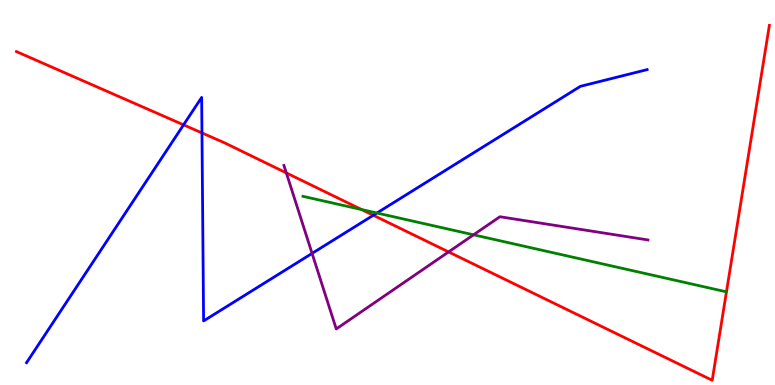[{'lines': ['blue', 'red'], 'intersections': [{'x': 2.37, 'y': 6.76}, {'x': 2.61, 'y': 6.55}, {'x': 4.82, 'y': 4.41}]}, {'lines': ['green', 'red'], 'intersections': [{'x': 4.67, 'y': 4.56}]}, {'lines': ['purple', 'red'], 'intersections': [{'x': 3.69, 'y': 5.51}, {'x': 5.79, 'y': 3.46}]}, {'lines': ['blue', 'green'], 'intersections': [{'x': 4.86, 'y': 4.47}]}, {'lines': ['blue', 'purple'], 'intersections': [{'x': 4.03, 'y': 3.42}]}, {'lines': ['green', 'purple'], 'intersections': [{'x': 6.11, 'y': 3.9}]}]